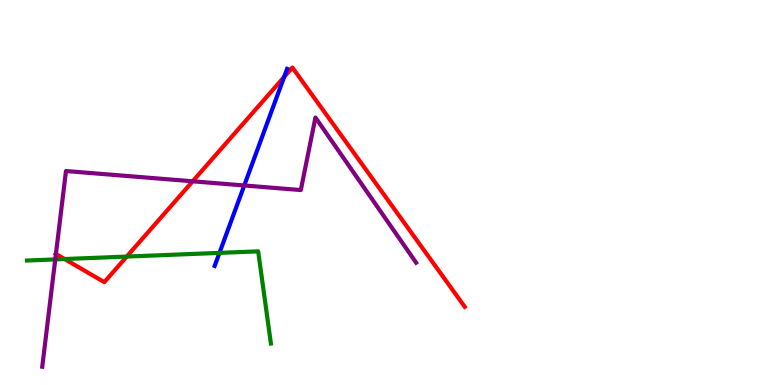[{'lines': ['blue', 'red'], 'intersections': [{'x': 3.67, 'y': 8.0}]}, {'lines': ['green', 'red'], 'intersections': [{'x': 0.834, 'y': 3.27}, {'x': 1.64, 'y': 3.34}]}, {'lines': ['purple', 'red'], 'intersections': [{'x': 0.722, 'y': 3.4}, {'x': 2.49, 'y': 5.29}]}, {'lines': ['blue', 'green'], 'intersections': [{'x': 2.83, 'y': 3.43}]}, {'lines': ['blue', 'purple'], 'intersections': [{'x': 3.15, 'y': 5.18}]}, {'lines': ['green', 'purple'], 'intersections': [{'x': 0.713, 'y': 3.26}]}]